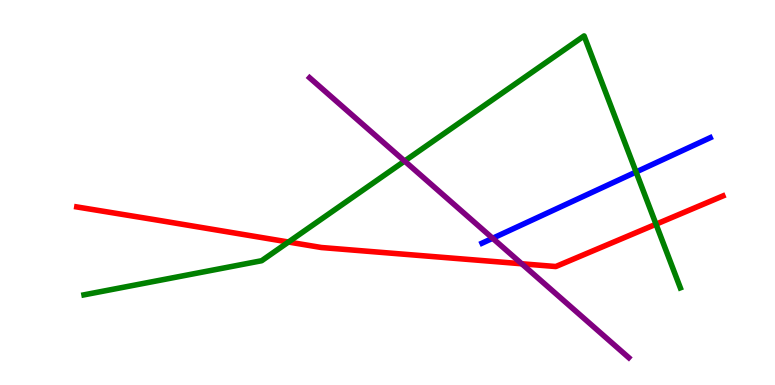[{'lines': ['blue', 'red'], 'intersections': []}, {'lines': ['green', 'red'], 'intersections': [{'x': 3.72, 'y': 3.71}, {'x': 8.46, 'y': 4.18}]}, {'lines': ['purple', 'red'], 'intersections': [{'x': 6.73, 'y': 3.15}]}, {'lines': ['blue', 'green'], 'intersections': [{'x': 8.21, 'y': 5.53}]}, {'lines': ['blue', 'purple'], 'intersections': [{'x': 6.36, 'y': 3.81}]}, {'lines': ['green', 'purple'], 'intersections': [{'x': 5.22, 'y': 5.82}]}]